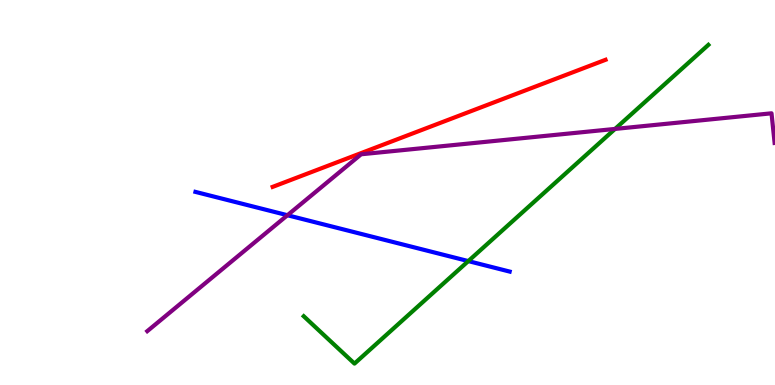[{'lines': ['blue', 'red'], 'intersections': []}, {'lines': ['green', 'red'], 'intersections': []}, {'lines': ['purple', 'red'], 'intersections': []}, {'lines': ['blue', 'green'], 'intersections': [{'x': 6.04, 'y': 3.22}]}, {'lines': ['blue', 'purple'], 'intersections': [{'x': 3.71, 'y': 4.41}]}, {'lines': ['green', 'purple'], 'intersections': [{'x': 7.94, 'y': 6.65}]}]